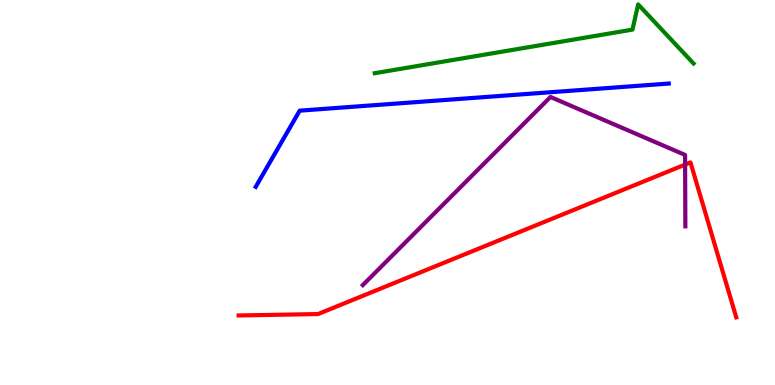[{'lines': ['blue', 'red'], 'intersections': []}, {'lines': ['green', 'red'], 'intersections': []}, {'lines': ['purple', 'red'], 'intersections': [{'x': 8.84, 'y': 5.73}]}, {'lines': ['blue', 'green'], 'intersections': []}, {'lines': ['blue', 'purple'], 'intersections': []}, {'lines': ['green', 'purple'], 'intersections': []}]